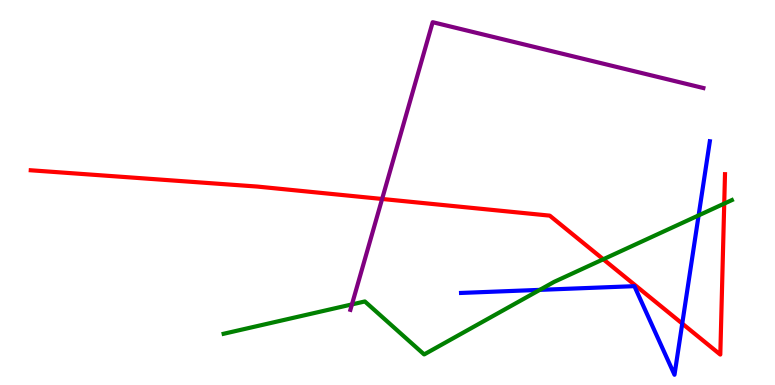[{'lines': ['blue', 'red'], 'intersections': [{'x': 8.8, 'y': 1.6}]}, {'lines': ['green', 'red'], 'intersections': [{'x': 7.78, 'y': 3.27}, {'x': 9.34, 'y': 4.71}]}, {'lines': ['purple', 'red'], 'intersections': [{'x': 4.93, 'y': 4.83}]}, {'lines': ['blue', 'green'], 'intersections': [{'x': 6.97, 'y': 2.47}, {'x': 9.01, 'y': 4.41}]}, {'lines': ['blue', 'purple'], 'intersections': []}, {'lines': ['green', 'purple'], 'intersections': [{'x': 4.54, 'y': 2.09}]}]